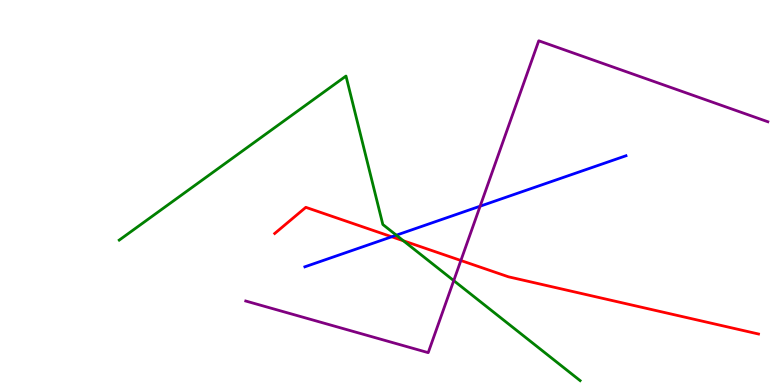[{'lines': ['blue', 'red'], 'intersections': [{'x': 5.05, 'y': 3.85}]}, {'lines': ['green', 'red'], 'intersections': [{'x': 5.21, 'y': 3.75}]}, {'lines': ['purple', 'red'], 'intersections': [{'x': 5.95, 'y': 3.23}]}, {'lines': ['blue', 'green'], 'intersections': [{'x': 5.11, 'y': 3.89}]}, {'lines': ['blue', 'purple'], 'intersections': [{'x': 6.2, 'y': 4.64}]}, {'lines': ['green', 'purple'], 'intersections': [{'x': 5.85, 'y': 2.71}]}]